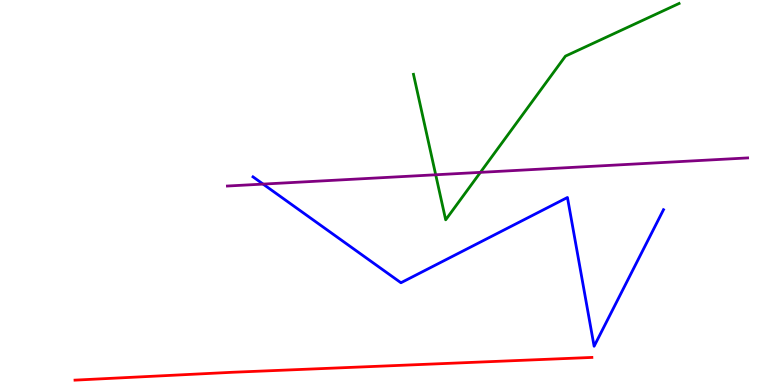[{'lines': ['blue', 'red'], 'intersections': []}, {'lines': ['green', 'red'], 'intersections': []}, {'lines': ['purple', 'red'], 'intersections': []}, {'lines': ['blue', 'green'], 'intersections': []}, {'lines': ['blue', 'purple'], 'intersections': [{'x': 3.39, 'y': 5.22}]}, {'lines': ['green', 'purple'], 'intersections': [{'x': 5.62, 'y': 5.46}, {'x': 6.2, 'y': 5.52}]}]